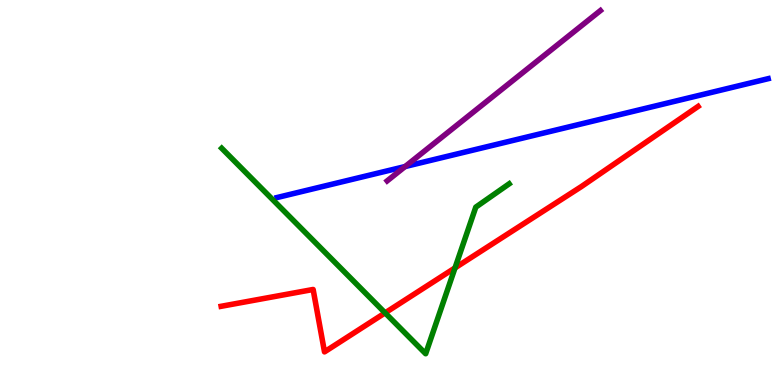[{'lines': ['blue', 'red'], 'intersections': []}, {'lines': ['green', 'red'], 'intersections': [{'x': 4.97, 'y': 1.87}, {'x': 5.87, 'y': 3.04}]}, {'lines': ['purple', 'red'], 'intersections': []}, {'lines': ['blue', 'green'], 'intersections': []}, {'lines': ['blue', 'purple'], 'intersections': [{'x': 5.23, 'y': 5.67}]}, {'lines': ['green', 'purple'], 'intersections': []}]